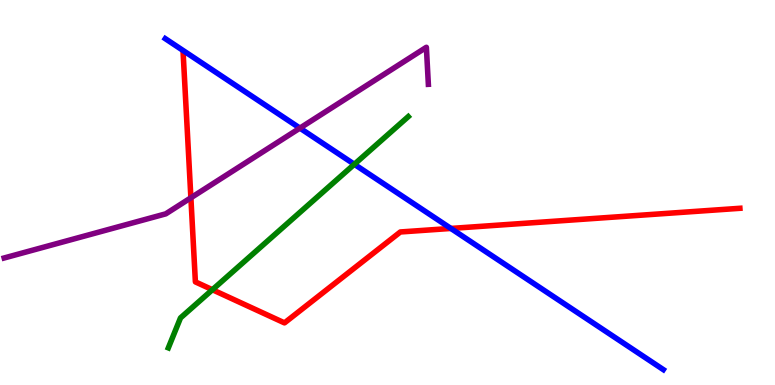[{'lines': ['blue', 'red'], 'intersections': [{'x': 5.82, 'y': 4.07}]}, {'lines': ['green', 'red'], 'intersections': [{'x': 2.74, 'y': 2.47}]}, {'lines': ['purple', 'red'], 'intersections': [{'x': 2.46, 'y': 4.86}]}, {'lines': ['blue', 'green'], 'intersections': [{'x': 4.57, 'y': 5.73}]}, {'lines': ['blue', 'purple'], 'intersections': [{'x': 3.87, 'y': 6.67}]}, {'lines': ['green', 'purple'], 'intersections': []}]